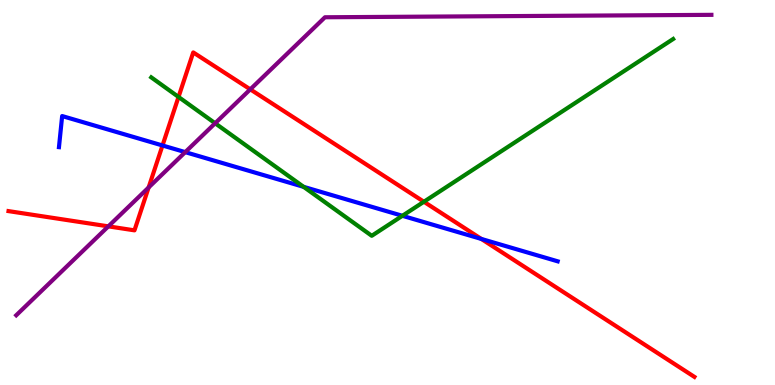[{'lines': ['blue', 'red'], 'intersections': [{'x': 2.1, 'y': 6.22}, {'x': 6.21, 'y': 3.79}]}, {'lines': ['green', 'red'], 'intersections': [{'x': 2.3, 'y': 7.48}, {'x': 5.47, 'y': 4.76}]}, {'lines': ['purple', 'red'], 'intersections': [{'x': 1.4, 'y': 4.12}, {'x': 1.92, 'y': 5.13}, {'x': 3.23, 'y': 7.68}]}, {'lines': ['blue', 'green'], 'intersections': [{'x': 3.92, 'y': 5.15}, {'x': 5.19, 'y': 4.39}]}, {'lines': ['blue', 'purple'], 'intersections': [{'x': 2.39, 'y': 6.05}]}, {'lines': ['green', 'purple'], 'intersections': [{'x': 2.78, 'y': 6.8}]}]